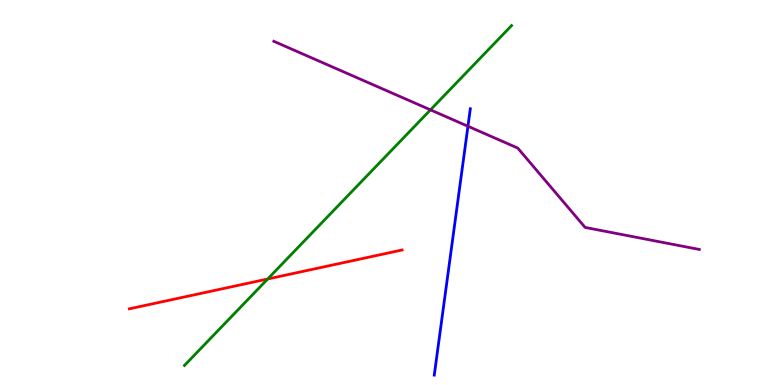[{'lines': ['blue', 'red'], 'intersections': []}, {'lines': ['green', 'red'], 'intersections': [{'x': 3.45, 'y': 2.75}]}, {'lines': ['purple', 'red'], 'intersections': []}, {'lines': ['blue', 'green'], 'intersections': []}, {'lines': ['blue', 'purple'], 'intersections': [{'x': 6.04, 'y': 6.72}]}, {'lines': ['green', 'purple'], 'intersections': [{'x': 5.55, 'y': 7.15}]}]